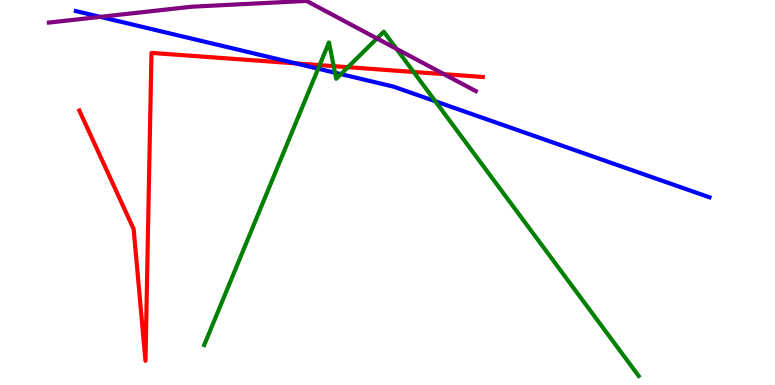[{'lines': ['blue', 'red'], 'intersections': [{'x': 3.82, 'y': 8.35}]}, {'lines': ['green', 'red'], 'intersections': [{'x': 4.12, 'y': 8.31}, {'x': 4.31, 'y': 8.28}, {'x': 4.49, 'y': 8.26}, {'x': 5.34, 'y': 8.13}]}, {'lines': ['purple', 'red'], 'intersections': [{'x': 5.73, 'y': 8.07}]}, {'lines': ['blue', 'green'], 'intersections': [{'x': 4.1, 'y': 8.22}, {'x': 4.32, 'y': 8.11}, {'x': 4.4, 'y': 8.08}, {'x': 5.62, 'y': 7.37}]}, {'lines': ['blue', 'purple'], 'intersections': [{'x': 1.29, 'y': 9.56}]}, {'lines': ['green', 'purple'], 'intersections': [{'x': 4.86, 'y': 9.0}, {'x': 5.12, 'y': 8.73}]}]